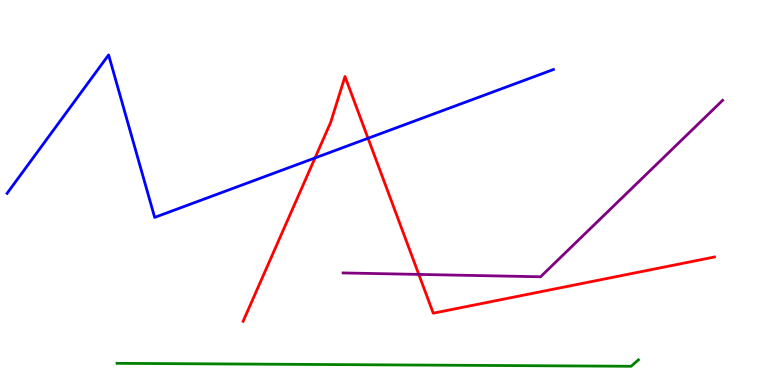[{'lines': ['blue', 'red'], 'intersections': [{'x': 4.06, 'y': 5.9}, {'x': 4.75, 'y': 6.41}]}, {'lines': ['green', 'red'], 'intersections': []}, {'lines': ['purple', 'red'], 'intersections': [{'x': 5.4, 'y': 2.87}]}, {'lines': ['blue', 'green'], 'intersections': []}, {'lines': ['blue', 'purple'], 'intersections': []}, {'lines': ['green', 'purple'], 'intersections': []}]